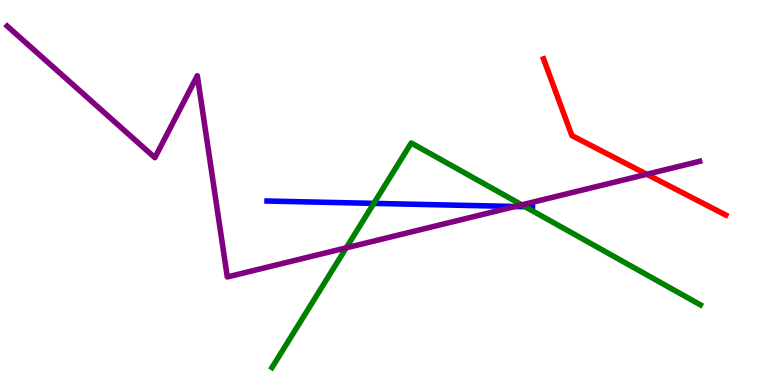[{'lines': ['blue', 'red'], 'intersections': []}, {'lines': ['green', 'red'], 'intersections': []}, {'lines': ['purple', 'red'], 'intersections': [{'x': 8.35, 'y': 5.47}]}, {'lines': ['blue', 'green'], 'intersections': [{'x': 4.82, 'y': 4.72}, {'x': 6.78, 'y': 4.63}]}, {'lines': ['blue', 'purple'], 'intersections': [{'x': 6.65, 'y': 4.64}]}, {'lines': ['green', 'purple'], 'intersections': [{'x': 4.47, 'y': 3.56}, {'x': 6.73, 'y': 4.68}]}]